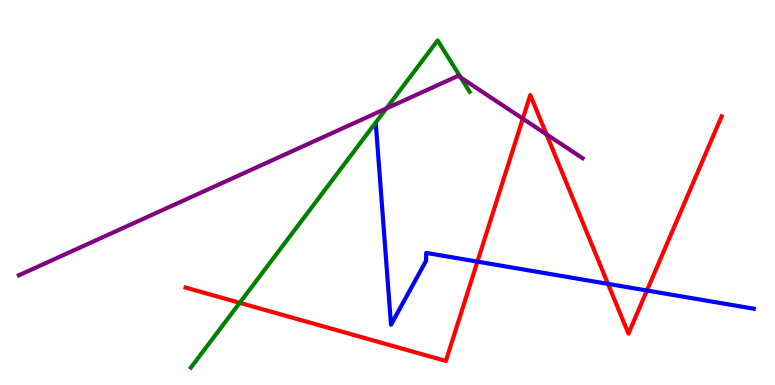[{'lines': ['blue', 'red'], 'intersections': [{'x': 6.16, 'y': 3.2}, {'x': 7.85, 'y': 2.63}, {'x': 8.35, 'y': 2.45}]}, {'lines': ['green', 'red'], 'intersections': [{'x': 3.09, 'y': 2.13}]}, {'lines': ['purple', 'red'], 'intersections': [{'x': 6.75, 'y': 6.92}, {'x': 7.05, 'y': 6.51}]}, {'lines': ['blue', 'green'], 'intersections': []}, {'lines': ['blue', 'purple'], 'intersections': []}, {'lines': ['green', 'purple'], 'intersections': [{'x': 4.99, 'y': 7.18}, {'x': 5.95, 'y': 7.98}]}]